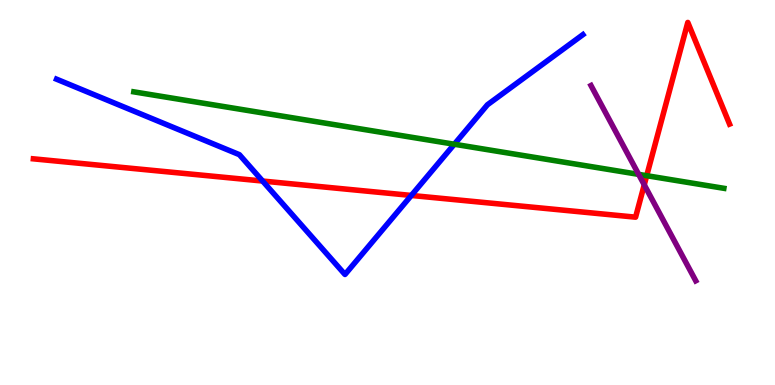[{'lines': ['blue', 'red'], 'intersections': [{'x': 3.39, 'y': 5.3}, {'x': 5.31, 'y': 4.92}]}, {'lines': ['green', 'red'], 'intersections': [{'x': 8.34, 'y': 5.44}]}, {'lines': ['purple', 'red'], 'intersections': [{'x': 8.31, 'y': 5.2}]}, {'lines': ['blue', 'green'], 'intersections': [{'x': 5.86, 'y': 6.25}]}, {'lines': ['blue', 'purple'], 'intersections': []}, {'lines': ['green', 'purple'], 'intersections': [{'x': 8.24, 'y': 5.47}]}]